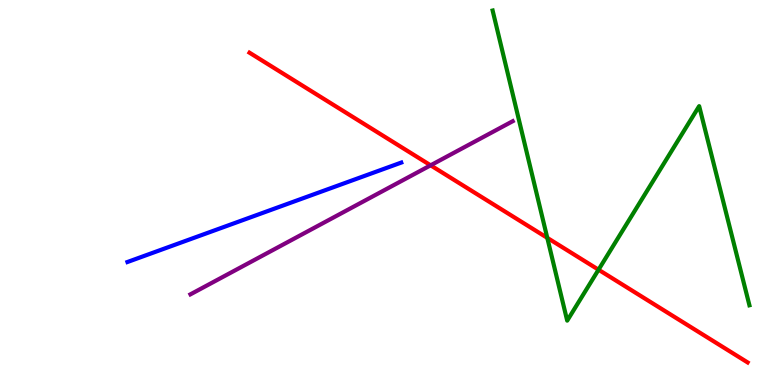[{'lines': ['blue', 'red'], 'intersections': []}, {'lines': ['green', 'red'], 'intersections': [{'x': 7.06, 'y': 3.82}, {'x': 7.72, 'y': 2.99}]}, {'lines': ['purple', 'red'], 'intersections': [{'x': 5.56, 'y': 5.71}]}, {'lines': ['blue', 'green'], 'intersections': []}, {'lines': ['blue', 'purple'], 'intersections': []}, {'lines': ['green', 'purple'], 'intersections': []}]